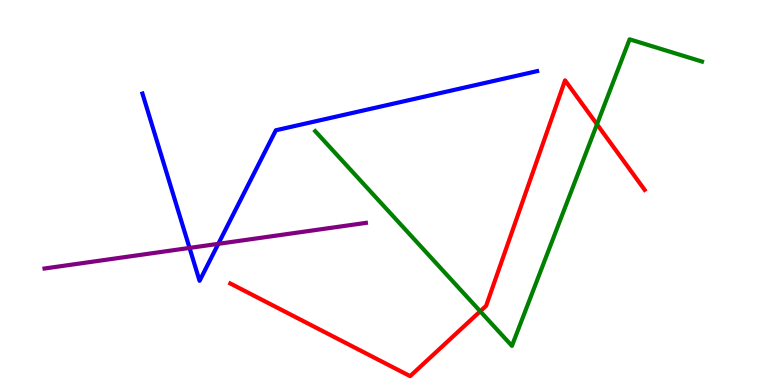[{'lines': ['blue', 'red'], 'intersections': []}, {'lines': ['green', 'red'], 'intersections': [{'x': 6.2, 'y': 1.91}, {'x': 7.7, 'y': 6.77}]}, {'lines': ['purple', 'red'], 'intersections': []}, {'lines': ['blue', 'green'], 'intersections': []}, {'lines': ['blue', 'purple'], 'intersections': [{'x': 2.45, 'y': 3.56}, {'x': 2.82, 'y': 3.67}]}, {'lines': ['green', 'purple'], 'intersections': []}]